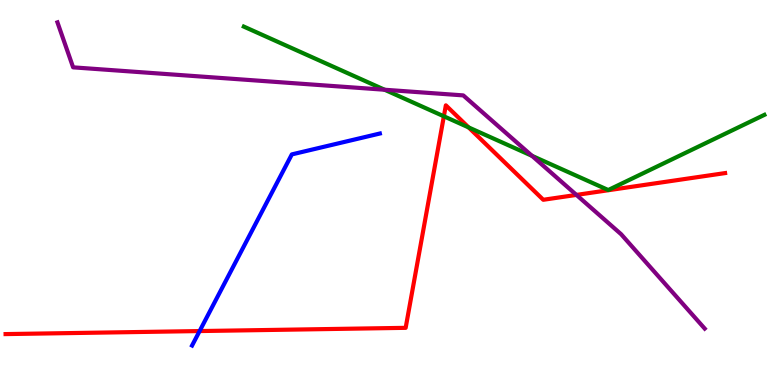[{'lines': ['blue', 'red'], 'intersections': [{'x': 2.58, 'y': 1.4}]}, {'lines': ['green', 'red'], 'intersections': [{'x': 5.73, 'y': 6.98}, {'x': 6.05, 'y': 6.69}]}, {'lines': ['purple', 'red'], 'intersections': [{'x': 7.44, 'y': 4.94}]}, {'lines': ['blue', 'green'], 'intersections': []}, {'lines': ['blue', 'purple'], 'intersections': []}, {'lines': ['green', 'purple'], 'intersections': [{'x': 4.96, 'y': 7.67}, {'x': 6.86, 'y': 5.95}]}]